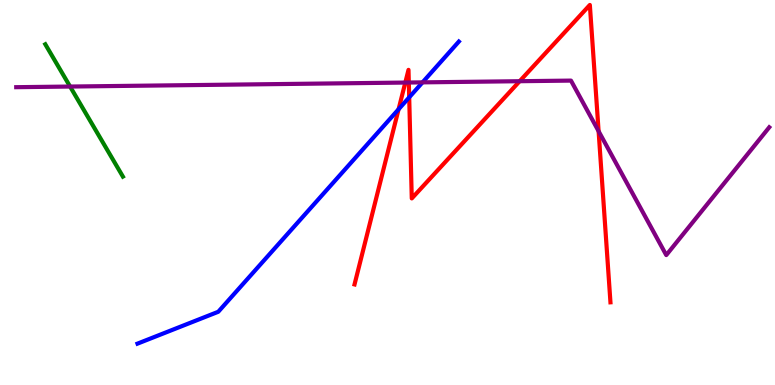[{'lines': ['blue', 'red'], 'intersections': [{'x': 5.14, 'y': 7.16}, {'x': 5.28, 'y': 7.47}]}, {'lines': ['green', 'red'], 'intersections': []}, {'lines': ['purple', 'red'], 'intersections': [{'x': 5.23, 'y': 7.86}, {'x': 5.28, 'y': 7.86}, {'x': 6.71, 'y': 7.89}, {'x': 7.72, 'y': 6.59}]}, {'lines': ['blue', 'green'], 'intersections': []}, {'lines': ['blue', 'purple'], 'intersections': [{'x': 5.45, 'y': 7.86}]}, {'lines': ['green', 'purple'], 'intersections': [{'x': 0.904, 'y': 7.75}]}]